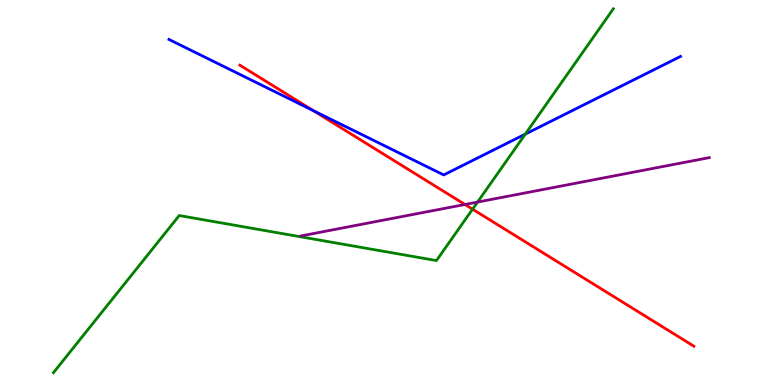[{'lines': ['blue', 'red'], 'intersections': [{'x': 4.04, 'y': 7.13}]}, {'lines': ['green', 'red'], 'intersections': [{'x': 6.1, 'y': 4.57}]}, {'lines': ['purple', 'red'], 'intersections': [{'x': 6.0, 'y': 4.69}]}, {'lines': ['blue', 'green'], 'intersections': [{'x': 6.78, 'y': 6.52}]}, {'lines': ['blue', 'purple'], 'intersections': []}, {'lines': ['green', 'purple'], 'intersections': [{'x': 6.16, 'y': 4.75}]}]